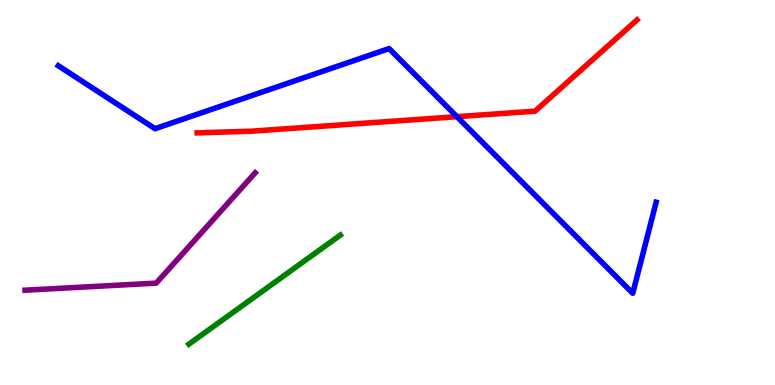[{'lines': ['blue', 'red'], 'intersections': [{'x': 5.9, 'y': 6.97}]}, {'lines': ['green', 'red'], 'intersections': []}, {'lines': ['purple', 'red'], 'intersections': []}, {'lines': ['blue', 'green'], 'intersections': []}, {'lines': ['blue', 'purple'], 'intersections': []}, {'lines': ['green', 'purple'], 'intersections': []}]